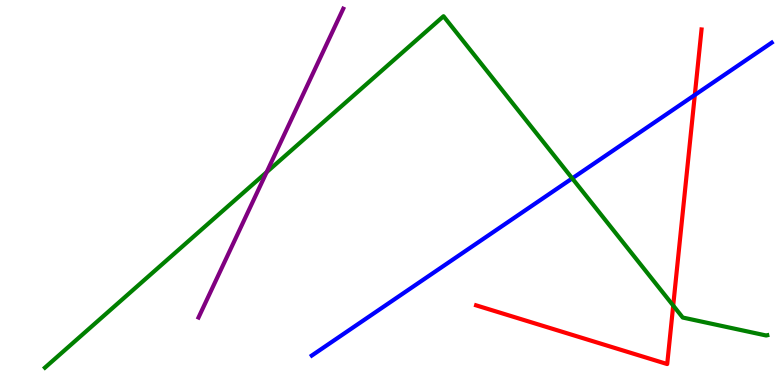[{'lines': ['blue', 'red'], 'intersections': [{'x': 8.97, 'y': 7.53}]}, {'lines': ['green', 'red'], 'intersections': [{'x': 8.69, 'y': 2.06}]}, {'lines': ['purple', 'red'], 'intersections': []}, {'lines': ['blue', 'green'], 'intersections': [{'x': 7.38, 'y': 5.37}]}, {'lines': ['blue', 'purple'], 'intersections': []}, {'lines': ['green', 'purple'], 'intersections': [{'x': 3.44, 'y': 5.53}]}]